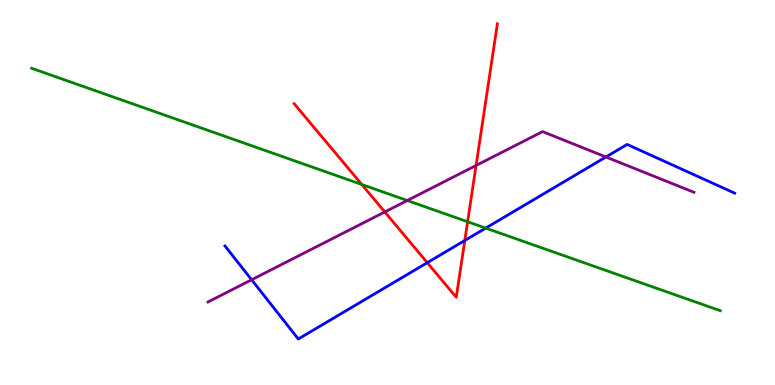[{'lines': ['blue', 'red'], 'intersections': [{'x': 5.51, 'y': 3.18}, {'x': 6.0, 'y': 3.75}]}, {'lines': ['green', 'red'], 'intersections': [{'x': 4.67, 'y': 5.21}, {'x': 6.03, 'y': 4.24}]}, {'lines': ['purple', 'red'], 'intersections': [{'x': 4.97, 'y': 4.49}, {'x': 6.14, 'y': 5.7}]}, {'lines': ['blue', 'green'], 'intersections': [{'x': 6.27, 'y': 4.07}]}, {'lines': ['blue', 'purple'], 'intersections': [{'x': 3.25, 'y': 2.73}, {'x': 7.82, 'y': 5.92}]}, {'lines': ['green', 'purple'], 'intersections': [{'x': 5.26, 'y': 4.79}]}]